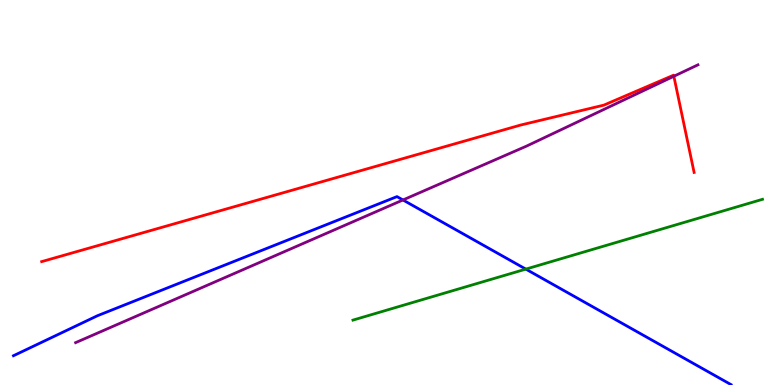[{'lines': ['blue', 'red'], 'intersections': []}, {'lines': ['green', 'red'], 'intersections': []}, {'lines': ['purple', 'red'], 'intersections': [{'x': 8.69, 'y': 8.02}]}, {'lines': ['blue', 'green'], 'intersections': [{'x': 6.78, 'y': 3.01}]}, {'lines': ['blue', 'purple'], 'intersections': [{'x': 5.2, 'y': 4.81}]}, {'lines': ['green', 'purple'], 'intersections': []}]